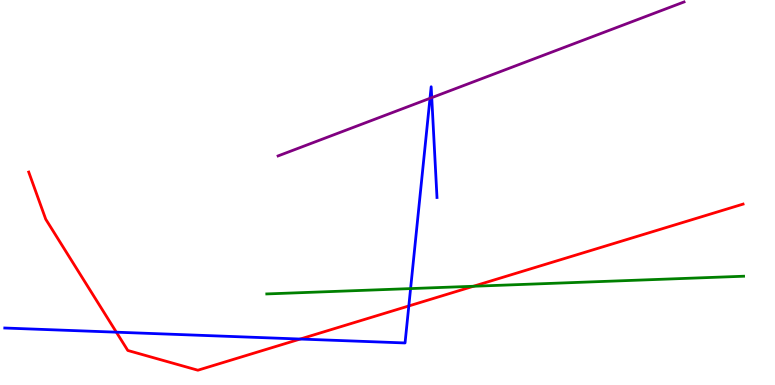[{'lines': ['blue', 'red'], 'intersections': [{'x': 1.5, 'y': 1.37}, {'x': 3.87, 'y': 1.19}, {'x': 5.28, 'y': 2.05}]}, {'lines': ['green', 'red'], 'intersections': [{'x': 6.11, 'y': 2.56}]}, {'lines': ['purple', 'red'], 'intersections': []}, {'lines': ['blue', 'green'], 'intersections': [{'x': 5.3, 'y': 2.5}]}, {'lines': ['blue', 'purple'], 'intersections': [{'x': 5.55, 'y': 7.45}, {'x': 5.57, 'y': 7.46}]}, {'lines': ['green', 'purple'], 'intersections': []}]